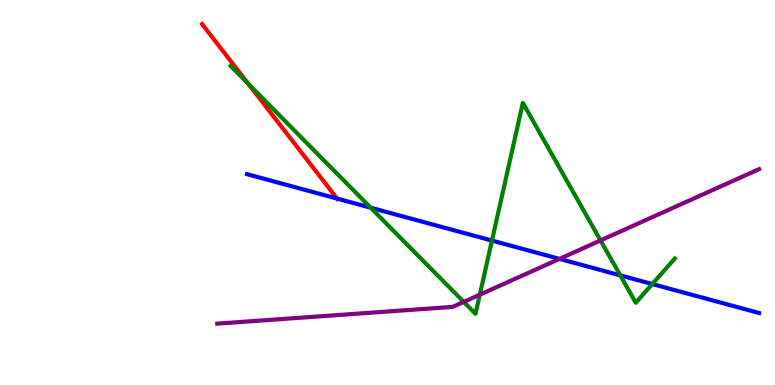[{'lines': ['blue', 'red'], 'intersections': [{'x': 4.35, 'y': 4.84}]}, {'lines': ['green', 'red'], 'intersections': [{'x': 3.2, 'y': 7.83}]}, {'lines': ['purple', 'red'], 'intersections': []}, {'lines': ['blue', 'green'], 'intersections': [{'x': 4.78, 'y': 4.61}, {'x': 6.35, 'y': 3.75}, {'x': 8.0, 'y': 2.85}, {'x': 8.42, 'y': 2.62}]}, {'lines': ['blue', 'purple'], 'intersections': [{'x': 7.22, 'y': 3.28}]}, {'lines': ['green', 'purple'], 'intersections': [{'x': 5.98, 'y': 2.16}, {'x': 6.19, 'y': 2.35}, {'x': 7.75, 'y': 3.76}]}]